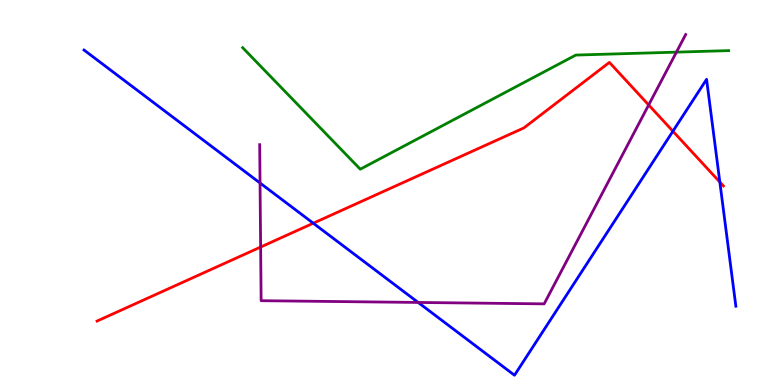[{'lines': ['blue', 'red'], 'intersections': [{'x': 4.04, 'y': 4.2}, {'x': 8.68, 'y': 6.59}, {'x': 9.29, 'y': 5.27}]}, {'lines': ['green', 'red'], 'intersections': []}, {'lines': ['purple', 'red'], 'intersections': [{'x': 3.36, 'y': 3.58}, {'x': 8.37, 'y': 7.27}]}, {'lines': ['blue', 'green'], 'intersections': []}, {'lines': ['blue', 'purple'], 'intersections': [{'x': 3.36, 'y': 5.25}, {'x': 5.4, 'y': 2.14}]}, {'lines': ['green', 'purple'], 'intersections': [{'x': 8.73, 'y': 8.65}]}]